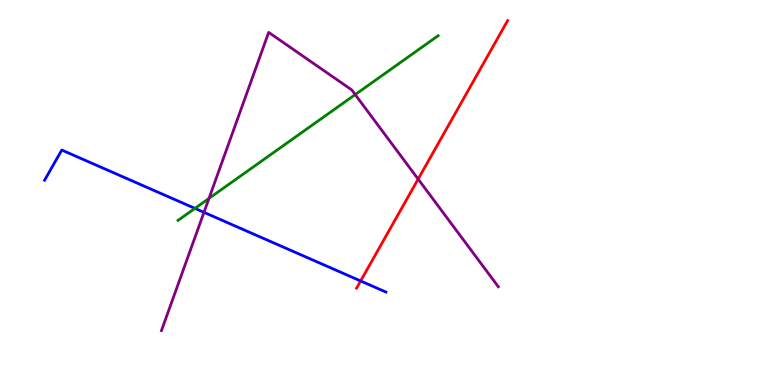[{'lines': ['blue', 'red'], 'intersections': [{'x': 4.65, 'y': 2.7}]}, {'lines': ['green', 'red'], 'intersections': []}, {'lines': ['purple', 'red'], 'intersections': [{'x': 5.4, 'y': 5.35}]}, {'lines': ['blue', 'green'], 'intersections': [{'x': 2.52, 'y': 4.59}]}, {'lines': ['blue', 'purple'], 'intersections': [{'x': 2.63, 'y': 4.48}]}, {'lines': ['green', 'purple'], 'intersections': [{'x': 2.7, 'y': 4.85}, {'x': 4.58, 'y': 7.54}]}]